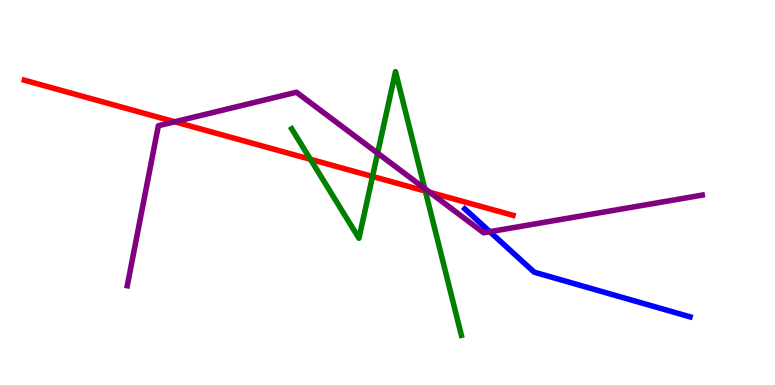[{'lines': ['blue', 'red'], 'intersections': []}, {'lines': ['green', 'red'], 'intersections': [{'x': 4.01, 'y': 5.86}, {'x': 4.81, 'y': 5.42}, {'x': 5.49, 'y': 5.04}]}, {'lines': ['purple', 'red'], 'intersections': [{'x': 2.25, 'y': 6.84}, {'x': 5.54, 'y': 5.01}]}, {'lines': ['blue', 'green'], 'intersections': []}, {'lines': ['blue', 'purple'], 'intersections': [{'x': 6.32, 'y': 3.98}]}, {'lines': ['green', 'purple'], 'intersections': [{'x': 4.87, 'y': 6.02}, {'x': 5.48, 'y': 5.1}]}]